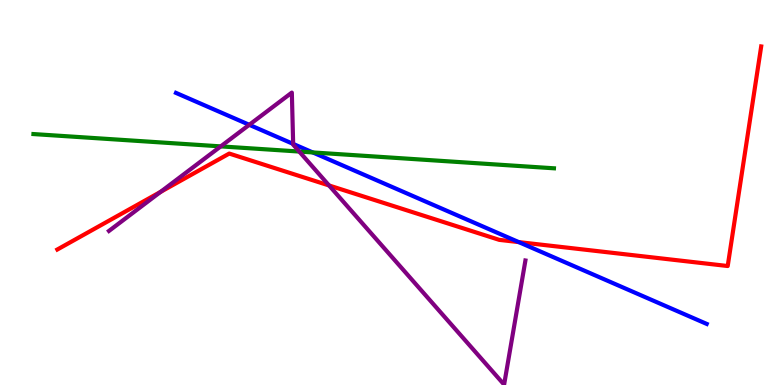[{'lines': ['blue', 'red'], 'intersections': [{'x': 6.69, 'y': 3.71}]}, {'lines': ['green', 'red'], 'intersections': []}, {'lines': ['purple', 'red'], 'intersections': [{'x': 2.07, 'y': 5.02}, {'x': 4.25, 'y': 5.18}]}, {'lines': ['blue', 'green'], 'intersections': [{'x': 4.04, 'y': 6.04}]}, {'lines': ['blue', 'purple'], 'intersections': [{'x': 3.22, 'y': 6.76}, {'x': 3.78, 'y': 6.26}]}, {'lines': ['green', 'purple'], 'intersections': [{'x': 2.85, 'y': 6.2}, {'x': 3.86, 'y': 6.06}]}]